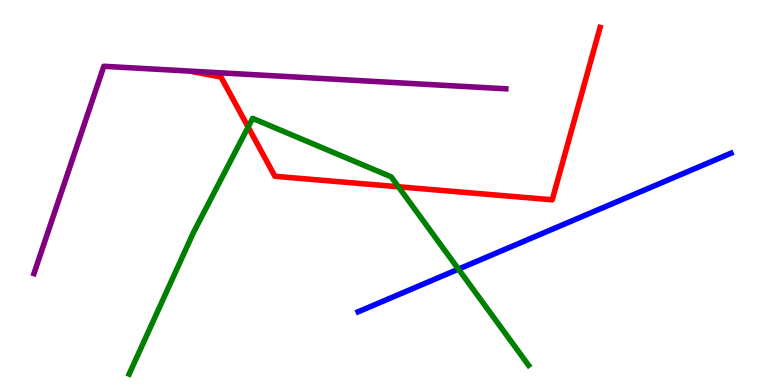[{'lines': ['blue', 'red'], 'intersections': []}, {'lines': ['green', 'red'], 'intersections': [{'x': 3.2, 'y': 6.7}, {'x': 5.14, 'y': 5.15}]}, {'lines': ['purple', 'red'], 'intersections': []}, {'lines': ['blue', 'green'], 'intersections': [{'x': 5.92, 'y': 3.01}]}, {'lines': ['blue', 'purple'], 'intersections': []}, {'lines': ['green', 'purple'], 'intersections': []}]